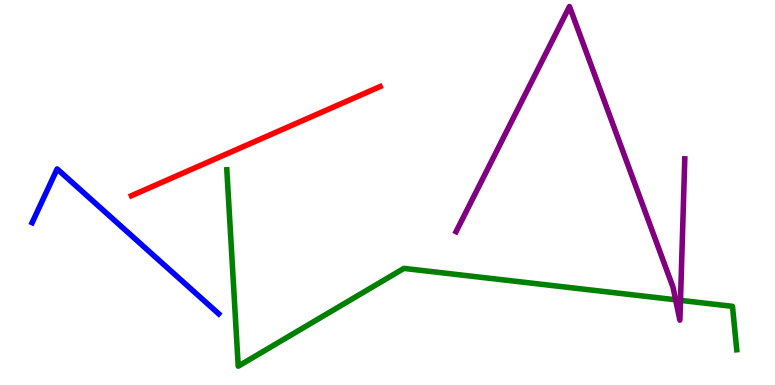[{'lines': ['blue', 'red'], 'intersections': []}, {'lines': ['green', 'red'], 'intersections': []}, {'lines': ['purple', 'red'], 'intersections': []}, {'lines': ['blue', 'green'], 'intersections': []}, {'lines': ['blue', 'purple'], 'intersections': []}, {'lines': ['green', 'purple'], 'intersections': [{'x': 8.72, 'y': 2.21}, {'x': 8.78, 'y': 2.2}]}]